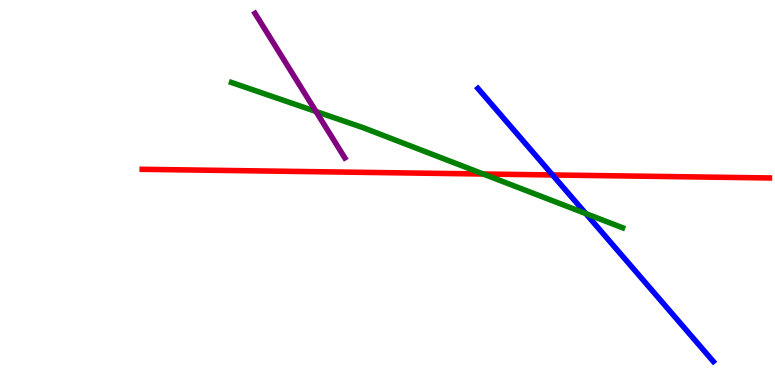[{'lines': ['blue', 'red'], 'intersections': [{'x': 7.13, 'y': 5.46}]}, {'lines': ['green', 'red'], 'intersections': [{'x': 6.24, 'y': 5.48}]}, {'lines': ['purple', 'red'], 'intersections': []}, {'lines': ['blue', 'green'], 'intersections': [{'x': 7.56, 'y': 4.45}]}, {'lines': ['blue', 'purple'], 'intersections': []}, {'lines': ['green', 'purple'], 'intersections': [{'x': 4.08, 'y': 7.1}]}]